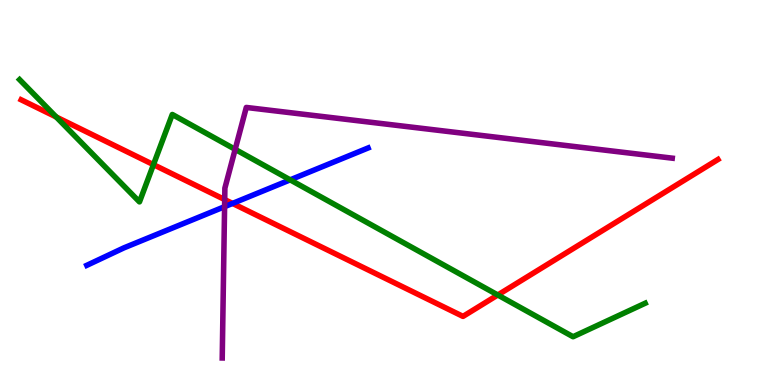[{'lines': ['blue', 'red'], 'intersections': [{'x': 3.0, 'y': 4.72}]}, {'lines': ['green', 'red'], 'intersections': [{'x': 0.725, 'y': 6.96}, {'x': 1.98, 'y': 5.72}, {'x': 6.42, 'y': 2.34}]}, {'lines': ['purple', 'red'], 'intersections': [{'x': 2.9, 'y': 4.82}]}, {'lines': ['blue', 'green'], 'intersections': [{'x': 3.74, 'y': 5.33}]}, {'lines': ['blue', 'purple'], 'intersections': [{'x': 2.9, 'y': 4.63}]}, {'lines': ['green', 'purple'], 'intersections': [{'x': 3.03, 'y': 6.12}]}]